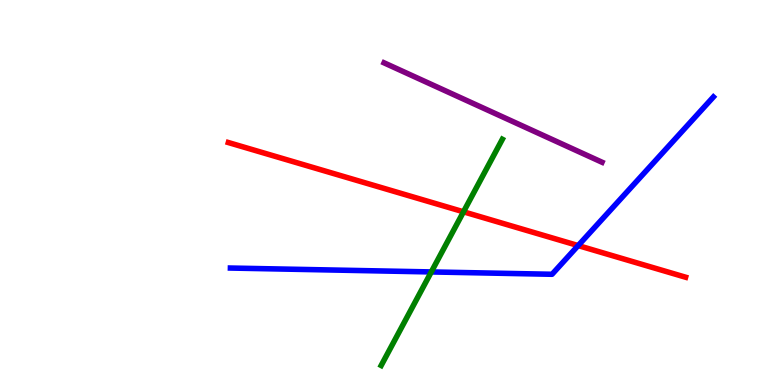[{'lines': ['blue', 'red'], 'intersections': [{'x': 7.46, 'y': 3.62}]}, {'lines': ['green', 'red'], 'intersections': [{'x': 5.98, 'y': 4.5}]}, {'lines': ['purple', 'red'], 'intersections': []}, {'lines': ['blue', 'green'], 'intersections': [{'x': 5.57, 'y': 2.94}]}, {'lines': ['blue', 'purple'], 'intersections': []}, {'lines': ['green', 'purple'], 'intersections': []}]